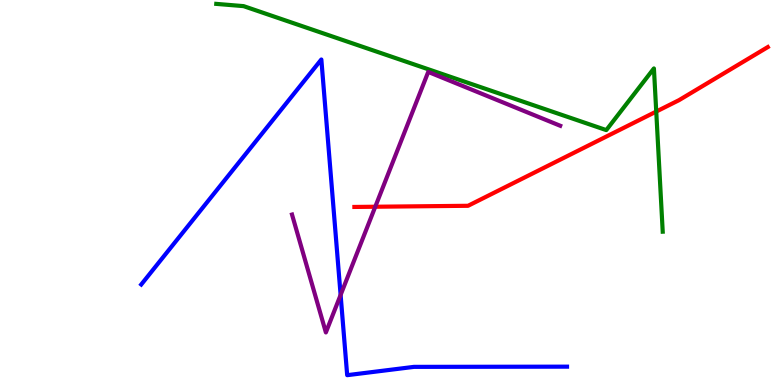[{'lines': ['blue', 'red'], 'intersections': []}, {'lines': ['green', 'red'], 'intersections': [{'x': 8.47, 'y': 7.1}]}, {'lines': ['purple', 'red'], 'intersections': [{'x': 4.84, 'y': 4.63}]}, {'lines': ['blue', 'green'], 'intersections': []}, {'lines': ['blue', 'purple'], 'intersections': [{'x': 4.4, 'y': 2.34}]}, {'lines': ['green', 'purple'], 'intersections': []}]